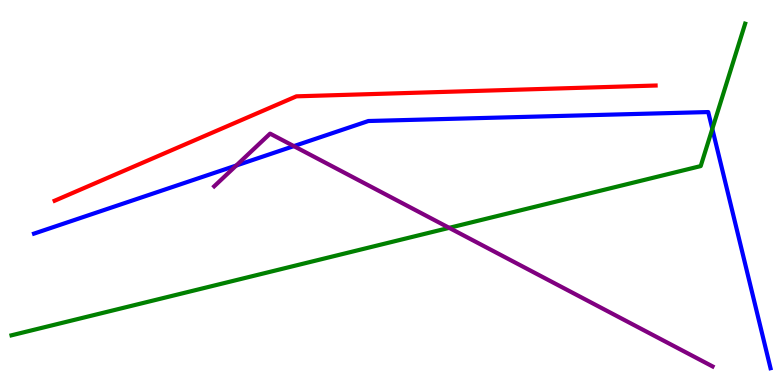[{'lines': ['blue', 'red'], 'intersections': []}, {'lines': ['green', 'red'], 'intersections': []}, {'lines': ['purple', 'red'], 'intersections': []}, {'lines': ['blue', 'green'], 'intersections': [{'x': 9.19, 'y': 6.65}]}, {'lines': ['blue', 'purple'], 'intersections': [{'x': 3.05, 'y': 5.7}, {'x': 3.79, 'y': 6.2}]}, {'lines': ['green', 'purple'], 'intersections': [{'x': 5.8, 'y': 4.08}]}]